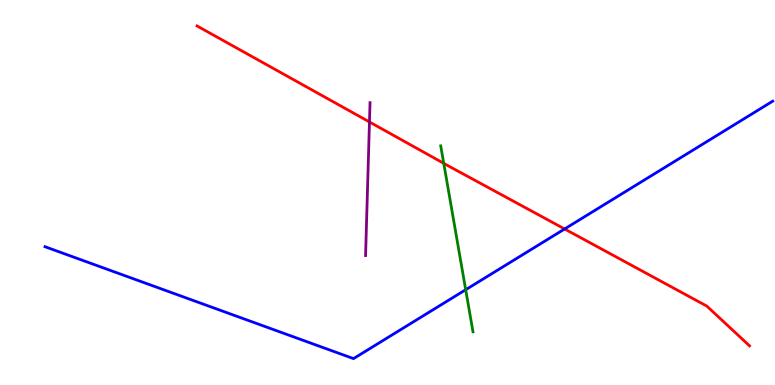[{'lines': ['blue', 'red'], 'intersections': [{'x': 7.29, 'y': 4.05}]}, {'lines': ['green', 'red'], 'intersections': [{'x': 5.73, 'y': 5.76}]}, {'lines': ['purple', 'red'], 'intersections': [{'x': 4.77, 'y': 6.83}]}, {'lines': ['blue', 'green'], 'intersections': [{'x': 6.01, 'y': 2.47}]}, {'lines': ['blue', 'purple'], 'intersections': []}, {'lines': ['green', 'purple'], 'intersections': []}]